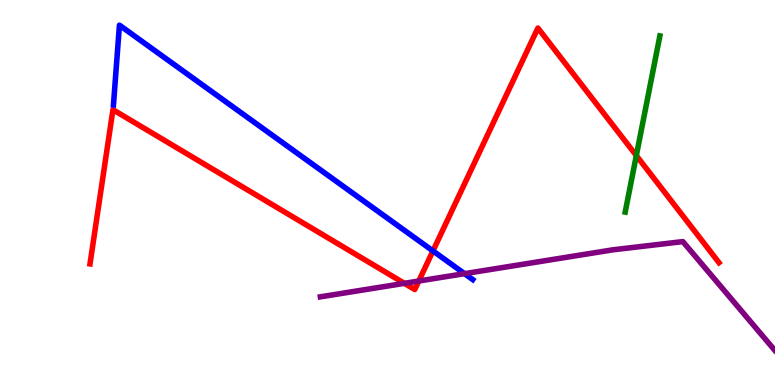[{'lines': ['blue', 'red'], 'intersections': [{'x': 5.59, 'y': 3.48}]}, {'lines': ['green', 'red'], 'intersections': [{'x': 8.21, 'y': 5.96}]}, {'lines': ['purple', 'red'], 'intersections': [{'x': 5.22, 'y': 2.64}, {'x': 5.4, 'y': 2.7}]}, {'lines': ['blue', 'green'], 'intersections': []}, {'lines': ['blue', 'purple'], 'intersections': [{'x': 5.99, 'y': 2.89}]}, {'lines': ['green', 'purple'], 'intersections': []}]